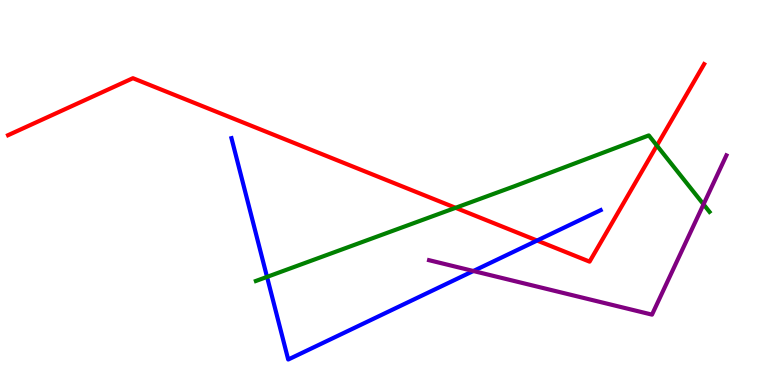[{'lines': ['blue', 'red'], 'intersections': [{'x': 6.93, 'y': 3.75}]}, {'lines': ['green', 'red'], 'intersections': [{'x': 5.88, 'y': 4.6}, {'x': 8.48, 'y': 6.22}]}, {'lines': ['purple', 'red'], 'intersections': []}, {'lines': ['blue', 'green'], 'intersections': [{'x': 3.45, 'y': 2.81}]}, {'lines': ['blue', 'purple'], 'intersections': [{'x': 6.11, 'y': 2.96}]}, {'lines': ['green', 'purple'], 'intersections': [{'x': 9.08, 'y': 4.69}]}]